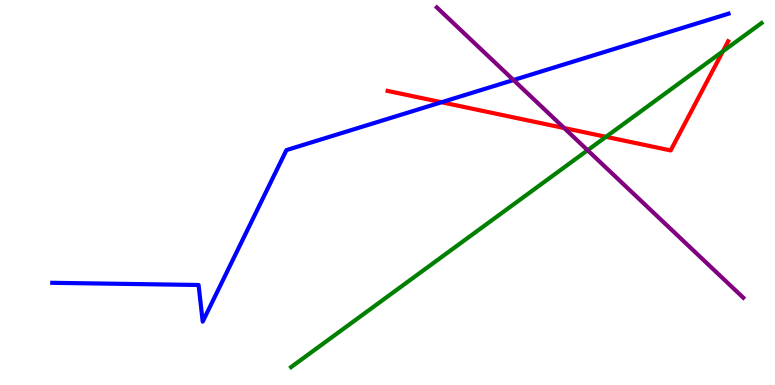[{'lines': ['blue', 'red'], 'intersections': [{'x': 5.7, 'y': 7.34}]}, {'lines': ['green', 'red'], 'intersections': [{'x': 7.82, 'y': 6.45}, {'x': 9.33, 'y': 8.67}]}, {'lines': ['purple', 'red'], 'intersections': [{'x': 7.28, 'y': 6.67}]}, {'lines': ['blue', 'green'], 'intersections': []}, {'lines': ['blue', 'purple'], 'intersections': [{'x': 6.63, 'y': 7.92}]}, {'lines': ['green', 'purple'], 'intersections': [{'x': 7.58, 'y': 6.1}]}]